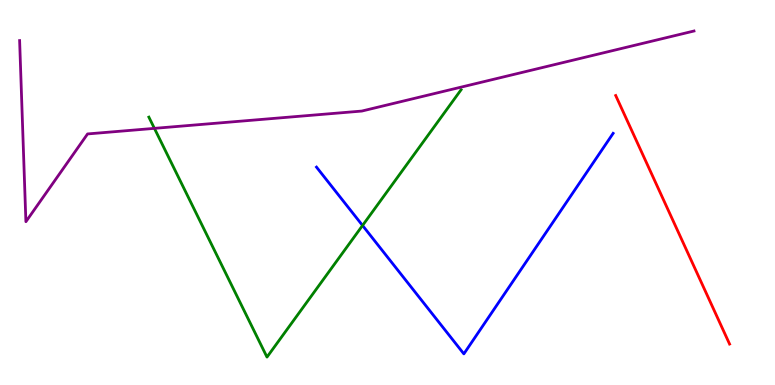[{'lines': ['blue', 'red'], 'intersections': []}, {'lines': ['green', 'red'], 'intersections': []}, {'lines': ['purple', 'red'], 'intersections': []}, {'lines': ['blue', 'green'], 'intersections': [{'x': 4.68, 'y': 4.14}]}, {'lines': ['blue', 'purple'], 'intersections': []}, {'lines': ['green', 'purple'], 'intersections': [{'x': 1.99, 'y': 6.67}]}]